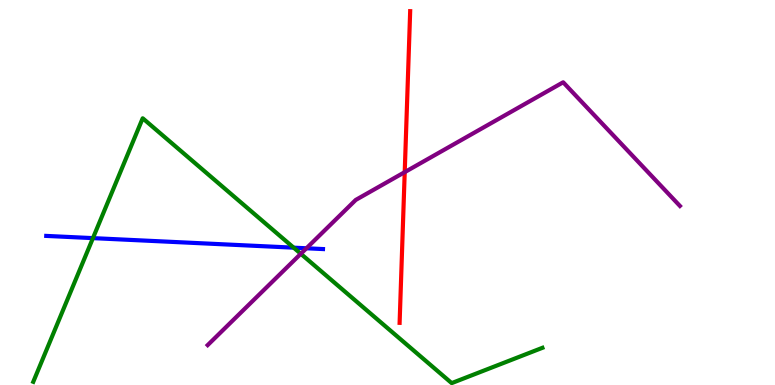[{'lines': ['blue', 'red'], 'intersections': []}, {'lines': ['green', 'red'], 'intersections': []}, {'lines': ['purple', 'red'], 'intersections': [{'x': 5.22, 'y': 5.53}]}, {'lines': ['blue', 'green'], 'intersections': [{'x': 1.2, 'y': 3.81}, {'x': 3.79, 'y': 3.57}]}, {'lines': ['blue', 'purple'], 'intersections': [{'x': 3.95, 'y': 3.55}]}, {'lines': ['green', 'purple'], 'intersections': [{'x': 3.88, 'y': 3.41}]}]